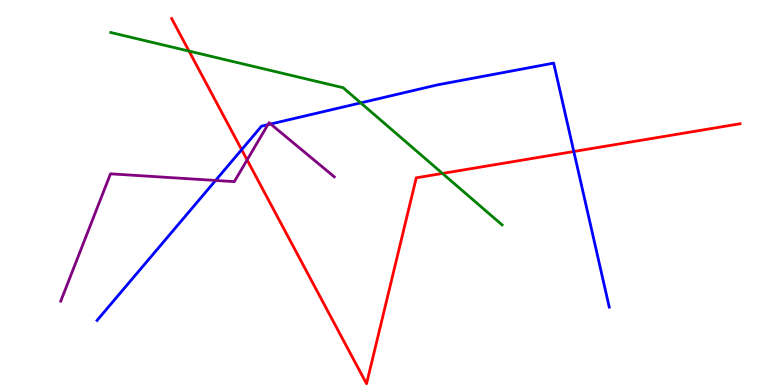[{'lines': ['blue', 'red'], 'intersections': [{'x': 3.12, 'y': 6.11}, {'x': 7.4, 'y': 6.06}]}, {'lines': ['green', 'red'], 'intersections': [{'x': 2.44, 'y': 8.67}, {'x': 5.71, 'y': 5.5}]}, {'lines': ['purple', 'red'], 'intersections': [{'x': 3.19, 'y': 5.85}]}, {'lines': ['blue', 'green'], 'intersections': [{'x': 4.65, 'y': 7.33}]}, {'lines': ['blue', 'purple'], 'intersections': [{'x': 2.78, 'y': 5.31}, {'x': 3.46, 'y': 6.76}, {'x': 3.49, 'y': 6.78}]}, {'lines': ['green', 'purple'], 'intersections': []}]